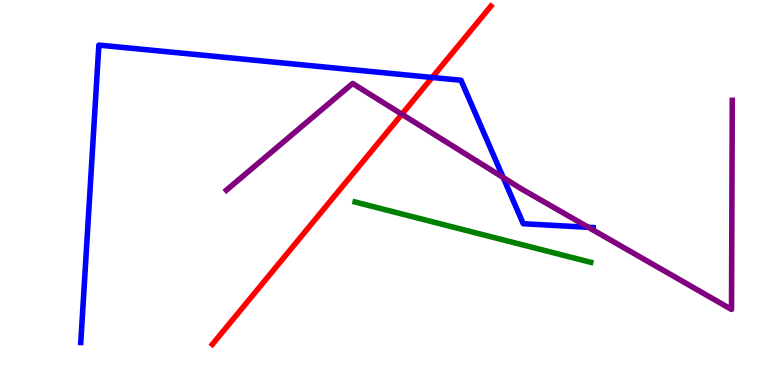[{'lines': ['blue', 'red'], 'intersections': [{'x': 5.58, 'y': 7.99}]}, {'lines': ['green', 'red'], 'intersections': []}, {'lines': ['purple', 'red'], 'intersections': [{'x': 5.19, 'y': 7.03}]}, {'lines': ['blue', 'green'], 'intersections': []}, {'lines': ['blue', 'purple'], 'intersections': [{'x': 6.49, 'y': 5.39}, {'x': 7.59, 'y': 4.1}]}, {'lines': ['green', 'purple'], 'intersections': []}]